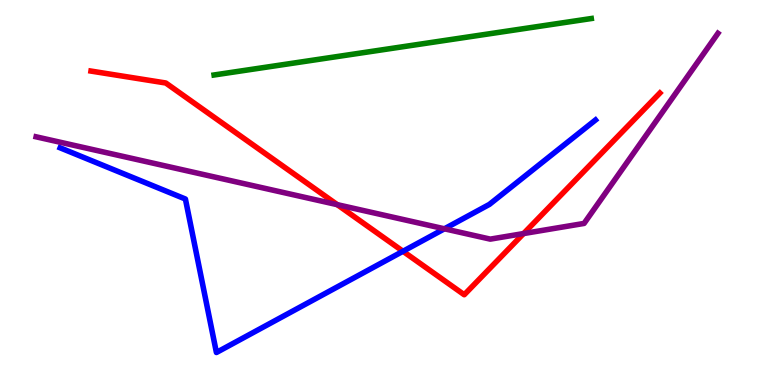[{'lines': ['blue', 'red'], 'intersections': [{'x': 5.2, 'y': 3.47}]}, {'lines': ['green', 'red'], 'intersections': []}, {'lines': ['purple', 'red'], 'intersections': [{'x': 4.35, 'y': 4.68}, {'x': 6.76, 'y': 3.93}]}, {'lines': ['blue', 'green'], 'intersections': []}, {'lines': ['blue', 'purple'], 'intersections': [{'x': 5.73, 'y': 4.06}]}, {'lines': ['green', 'purple'], 'intersections': []}]